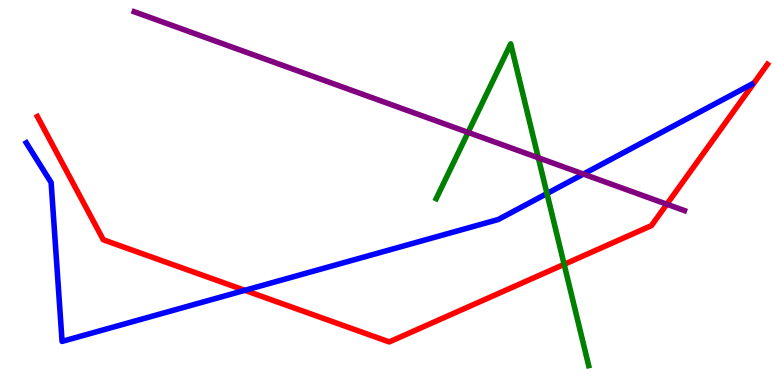[{'lines': ['blue', 'red'], 'intersections': [{'x': 3.16, 'y': 2.46}]}, {'lines': ['green', 'red'], 'intersections': [{'x': 7.28, 'y': 3.13}]}, {'lines': ['purple', 'red'], 'intersections': [{'x': 8.6, 'y': 4.7}]}, {'lines': ['blue', 'green'], 'intersections': [{'x': 7.06, 'y': 4.97}]}, {'lines': ['blue', 'purple'], 'intersections': [{'x': 7.53, 'y': 5.48}]}, {'lines': ['green', 'purple'], 'intersections': [{'x': 6.04, 'y': 6.56}, {'x': 6.95, 'y': 5.9}]}]